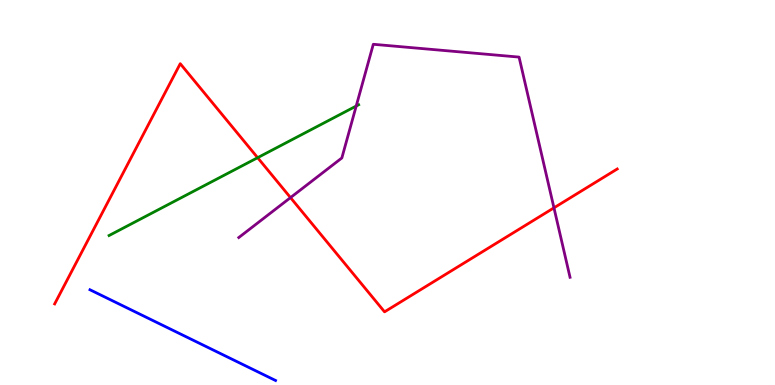[{'lines': ['blue', 'red'], 'intersections': []}, {'lines': ['green', 'red'], 'intersections': [{'x': 3.32, 'y': 5.9}]}, {'lines': ['purple', 'red'], 'intersections': [{'x': 3.75, 'y': 4.87}, {'x': 7.15, 'y': 4.6}]}, {'lines': ['blue', 'green'], 'intersections': []}, {'lines': ['blue', 'purple'], 'intersections': []}, {'lines': ['green', 'purple'], 'intersections': [{'x': 4.6, 'y': 7.25}]}]